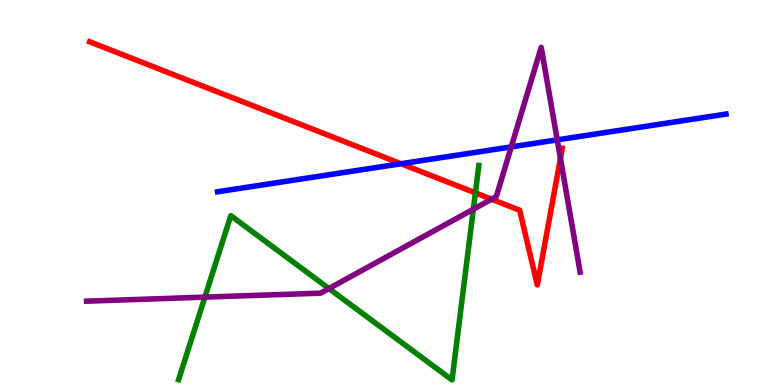[{'lines': ['blue', 'red'], 'intersections': [{'x': 5.17, 'y': 5.75}]}, {'lines': ['green', 'red'], 'intersections': [{'x': 6.13, 'y': 4.99}]}, {'lines': ['purple', 'red'], 'intersections': [{'x': 6.34, 'y': 4.83}, {'x': 7.23, 'y': 5.89}]}, {'lines': ['blue', 'green'], 'intersections': []}, {'lines': ['blue', 'purple'], 'intersections': [{'x': 6.6, 'y': 6.18}, {'x': 7.19, 'y': 6.37}]}, {'lines': ['green', 'purple'], 'intersections': [{'x': 2.64, 'y': 2.28}, {'x': 4.24, 'y': 2.51}, {'x': 6.11, 'y': 4.57}]}]